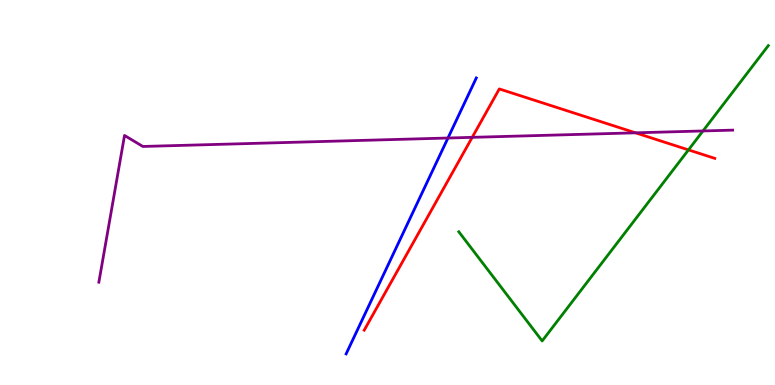[{'lines': ['blue', 'red'], 'intersections': []}, {'lines': ['green', 'red'], 'intersections': [{'x': 8.88, 'y': 6.11}]}, {'lines': ['purple', 'red'], 'intersections': [{'x': 6.09, 'y': 6.43}, {'x': 8.2, 'y': 6.55}]}, {'lines': ['blue', 'green'], 'intersections': []}, {'lines': ['blue', 'purple'], 'intersections': [{'x': 5.78, 'y': 6.42}]}, {'lines': ['green', 'purple'], 'intersections': [{'x': 9.07, 'y': 6.6}]}]